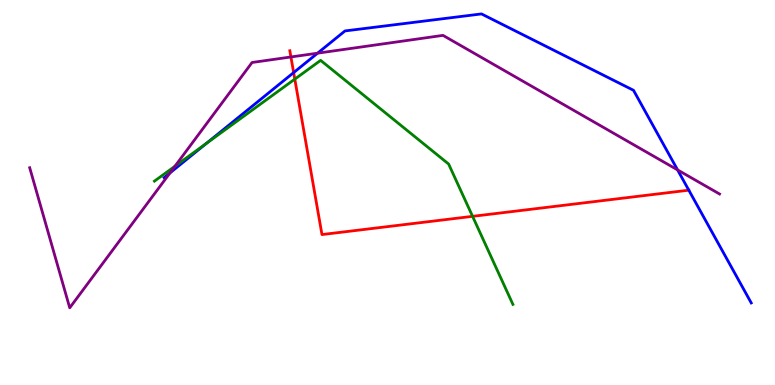[{'lines': ['blue', 'red'], 'intersections': [{'x': 3.79, 'y': 8.11}, {'x': 8.89, 'y': 5.06}]}, {'lines': ['green', 'red'], 'intersections': [{'x': 3.8, 'y': 7.94}, {'x': 6.1, 'y': 4.38}]}, {'lines': ['purple', 'red'], 'intersections': [{'x': 3.75, 'y': 8.52}]}, {'lines': ['blue', 'green'], 'intersections': [{'x': 2.66, 'y': 6.28}]}, {'lines': ['blue', 'purple'], 'intersections': [{'x': 2.19, 'y': 5.51}, {'x': 4.1, 'y': 8.62}, {'x': 8.74, 'y': 5.59}]}, {'lines': ['green', 'purple'], 'intersections': [{'x': 2.26, 'y': 5.68}]}]